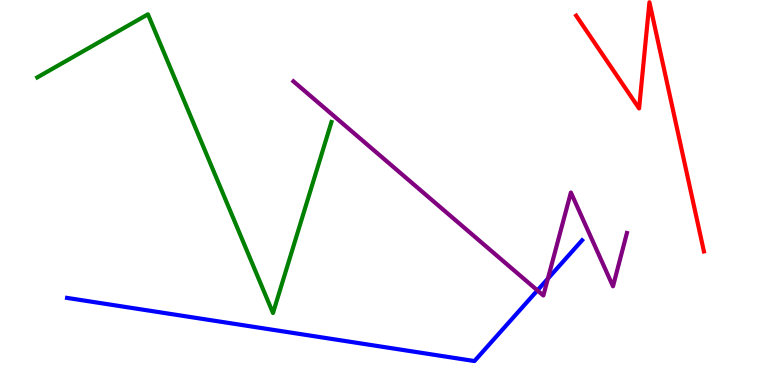[{'lines': ['blue', 'red'], 'intersections': []}, {'lines': ['green', 'red'], 'intersections': []}, {'lines': ['purple', 'red'], 'intersections': []}, {'lines': ['blue', 'green'], 'intersections': []}, {'lines': ['blue', 'purple'], 'intersections': [{'x': 6.93, 'y': 2.46}, {'x': 7.07, 'y': 2.76}]}, {'lines': ['green', 'purple'], 'intersections': []}]